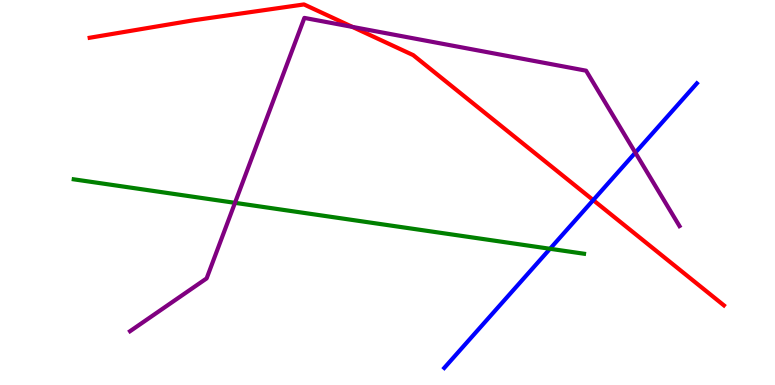[{'lines': ['blue', 'red'], 'intersections': [{'x': 7.65, 'y': 4.8}]}, {'lines': ['green', 'red'], 'intersections': []}, {'lines': ['purple', 'red'], 'intersections': [{'x': 4.55, 'y': 9.3}]}, {'lines': ['blue', 'green'], 'intersections': [{'x': 7.1, 'y': 3.54}]}, {'lines': ['blue', 'purple'], 'intersections': [{'x': 8.2, 'y': 6.03}]}, {'lines': ['green', 'purple'], 'intersections': [{'x': 3.03, 'y': 4.73}]}]